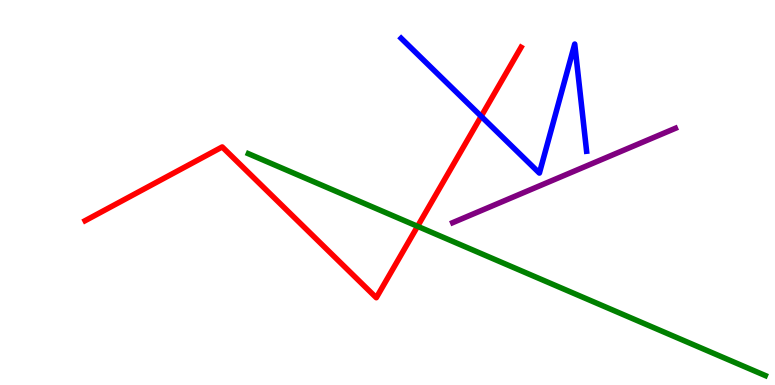[{'lines': ['blue', 'red'], 'intersections': [{'x': 6.21, 'y': 6.98}]}, {'lines': ['green', 'red'], 'intersections': [{'x': 5.39, 'y': 4.12}]}, {'lines': ['purple', 'red'], 'intersections': []}, {'lines': ['blue', 'green'], 'intersections': []}, {'lines': ['blue', 'purple'], 'intersections': []}, {'lines': ['green', 'purple'], 'intersections': []}]